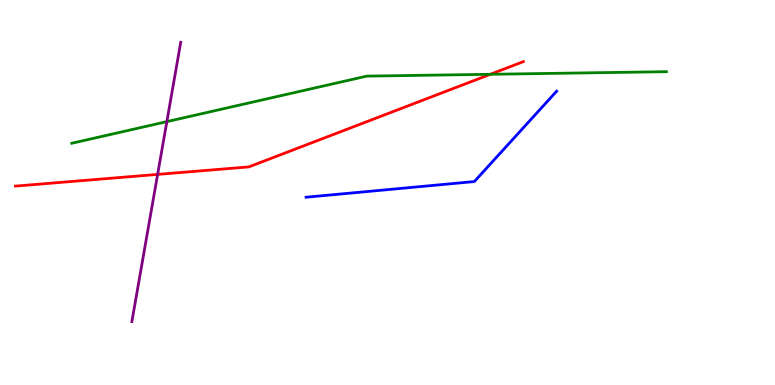[{'lines': ['blue', 'red'], 'intersections': []}, {'lines': ['green', 'red'], 'intersections': [{'x': 6.33, 'y': 8.07}]}, {'lines': ['purple', 'red'], 'intersections': [{'x': 2.03, 'y': 5.47}]}, {'lines': ['blue', 'green'], 'intersections': []}, {'lines': ['blue', 'purple'], 'intersections': []}, {'lines': ['green', 'purple'], 'intersections': [{'x': 2.15, 'y': 6.84}]}]